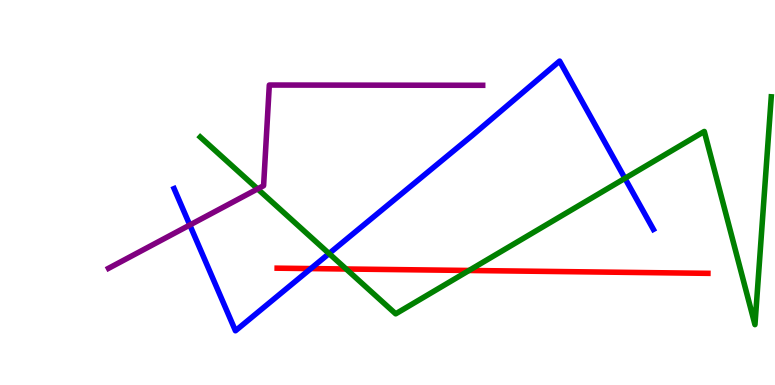[{'lines': ['blue', 'red'], 'intersections': [{'x': 4.01, 'y': 3.02}]}, {'lines': ['green', 'red'], 'intersections': [{'x': 4.47, 'y': 3.01}, {'x': 6.05, 'y': 2.97}]}, {'lines': ['purple', 'red'], 'intersections': []}, {'lines': ['blue', 'green'], 'intersections': [{'x': 4.25, 'y': 3.41}, {'x': 8.06, 'y': 5.37}]}, {'lines': ['blue', 'purple'], 'intersections': [{'x': 2.45, 'y': 4.16}]}, {'lines': ['green', 'purple'], 'intersections': [{'x': 3.32, 'y': 5.09}]}]